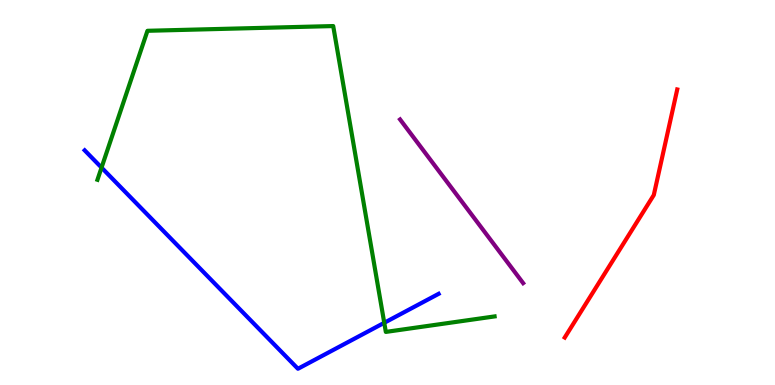[{'lines': ['blue', 'red'], 'intersections': []}, {'lines': ['green', 'red'], 'intersections': []}, {'lines': ['purple', 'red'], 'intersections': []}, {'lines': ['blue', 'green'], 'intersections': [{'x': 1.31, 'y': 5.65}, {'x': 4.96, 'y': 1.62}]}, {'lines': ['blue', 'purple'], 'intersections': []}, {'lines': ['green', 'purple'], 'intersections': []}]